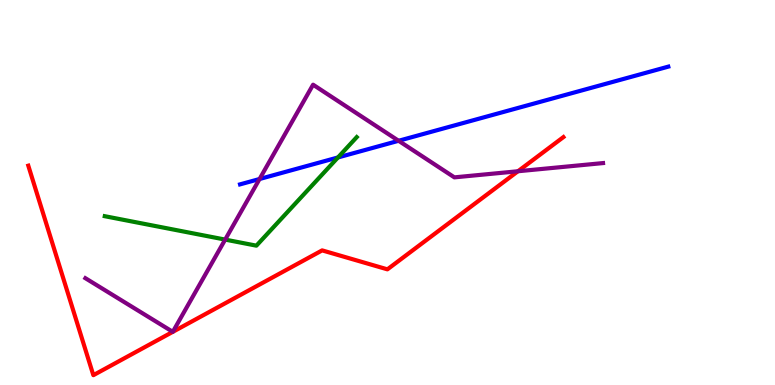[{'lines': ['blue', 'red'], 'intersections': []}, {'lines': ['green', 'red'], 'intersections': []}, {'lines': ['purple', 'red'], 'intersections': [{'x': 2.23, 'y': 1.38}, {'x': 2.23, 'y': 1.38}, {'x': 6.68, 'y': 5.55}]}, {'lines': ['blue', 'green'], 'intersections': [{'x': 4.36, 'y': 5.91}]}, {'lines': ['blue', 'purple'], 'intersections': [{'x': 3.35, 'y': 5.35}, {'x': 5.14, 'y': 6.34}]}, {'lines': ['green', 'purple'], 'intersections': [{'x': 2.91, 'y': 3.78}]}]